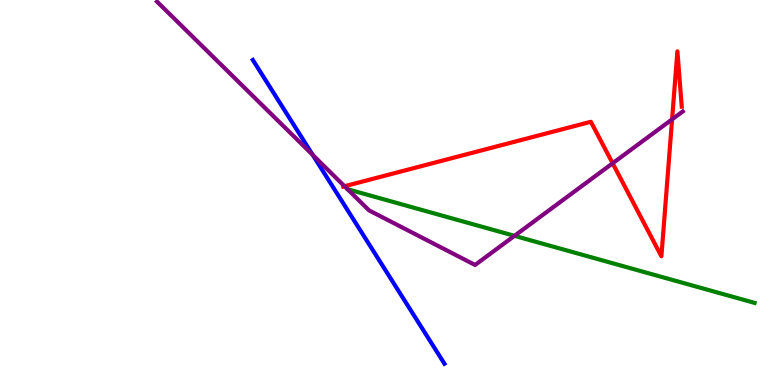[{'lines': ['blue', 'red'], 'intersections': []}, {'lines': ['green', 'red'], 'intersections': []}, {'lines': ['purple', 'red'], 'intersections': [{'x': 4.45, 'y': 5.16}, {'x': 7.91, 'y': 5.76}, {'x': 8.67, 'y': 6.9}]}, {'lines': ['blue', 'green'], 'intersections': []}, {'lines': ['blue', 'purple'], 'intersections': [{'x': 4.04, 'y': 5.98}]}, {'lines': ['green', 'purple'], 'intersections': [{'x': 6.64, 'y': 3.87}]}]